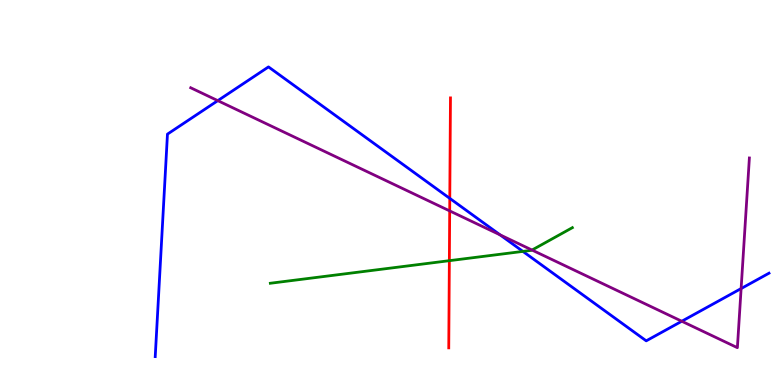[{'lines': ['blue', 'red'], 'intersections': [{'x': 5.8, 'y': 4.85}]}, {'lines': ['green', 'red'], 'intersections': [{'x': 5.8, 'y': 3.23}]}, {'lines': ['purple', 'red'], 'intersections': [{'x': 5.8, 'y': 4.52}]}, {'lines': ['blue', 'green'], 'intersections': [{'x': 6.75, 'y': 3.47}]}, {'lines': ['blue', 'purple'], 'intersections': [{'x': 2.81, 'y': 7.39}, {'x': 6.45, 'y': 3.9}, {'x': 8.8, 'y': 1.66}, {'x': 9.56, 'y': 2.5}]}, {'lines': ['green', 'purple'], 'intersections': [{'x': 6.86, 'y': 3.51}]}]